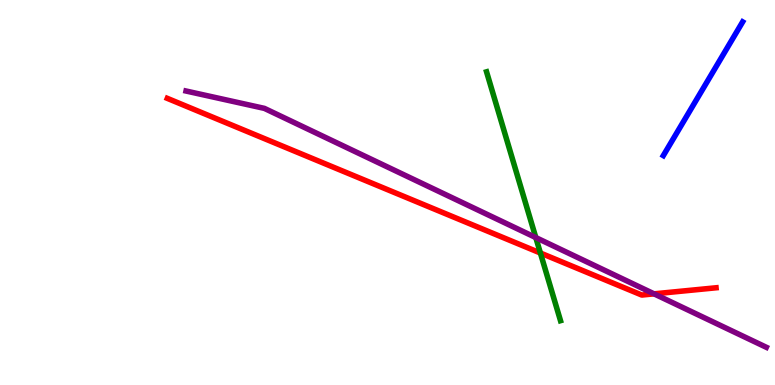[{'lines': ['blue', 'red'], 'intersections': []}, {'lines': ['green', 'red'], 'intersections': [{'x': 6.97, 'y': 3.43}]}, {'lines': ['purple', 'red'], 'intersections': [{'x': 8.44, 'y': 2.37}]}, {'lines': ['blue', 'green'], 'intersections': []}, {'lines': ['blue', 'purple'], 'intersections': []}, {'lines': ['green', 'purple'], 'intersections': [{'x': 6.91, 'y': 3.83}]}]